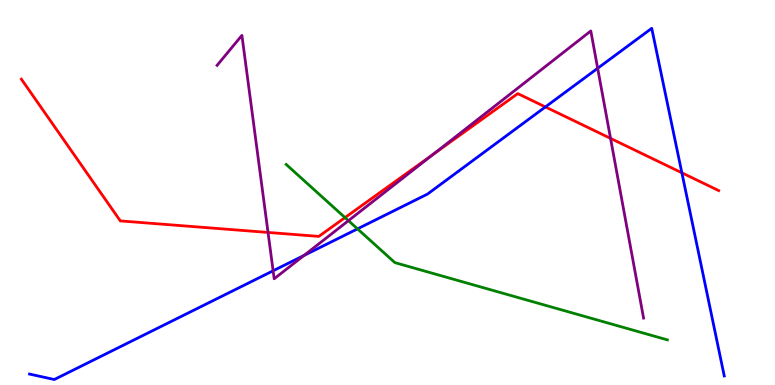[{'lines': ['blue', 'red'], 'intersections': [{'x': 7.04, 'y': 7.22}, {'x': 8.8, 'y': 5.51}]}, {'lines': ['green', 'red'], 'intersections': [{'x': 4.45, 'y': 4.35}]}, {'lines': ['purple', 'red'], 'intersections': [{'x': 3.46, 'y': 3.96}, {'x': 5.59, 'y': 5.99}, {'x': 7.88, 'y': 6.41}]}, {'lines': ['blue', 'green'], 'intersections': [{'x': 4.61, 'y': 4.06}]}, {'lines': ['blue', 'purple'], 'intersections': [{'x': 3.52, 'y': 2.97}, {'x': 3.92, 'y': 3.36}, {'x': 7.71, 'y': 8.23}]}, {'lines': ['green', 'purple'], 'intersections': [{'x': 4.5, 'y': 4.27}]}]